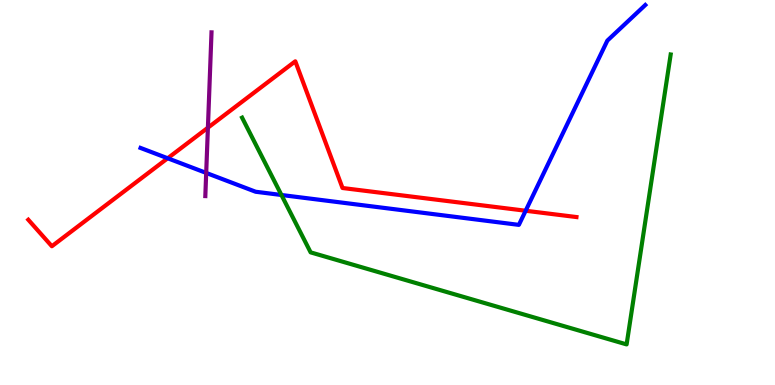[{'lines': ['blue', 'red'], 'intersections': [{'x': 2.16, 'y': 5.89}, {'x': 6.78, 'y': 4.53}]}, {'lines': ['green', 'red'], 'intersections': []}, {'lines': ['purple', 'red'], 'intersections': [{'x': 2.68, 'y': 6.68}]}, {'lines': ['blue', 'green'], 'intersections': [{'x': 3.63, 'y': 4.94}]}, {'lines': ['blue', 'purple'], 'intersections': [{'x': 2.66, 'y': 5.51}]}, {'lines': ['green', 'purple'], 'intersections': []}]